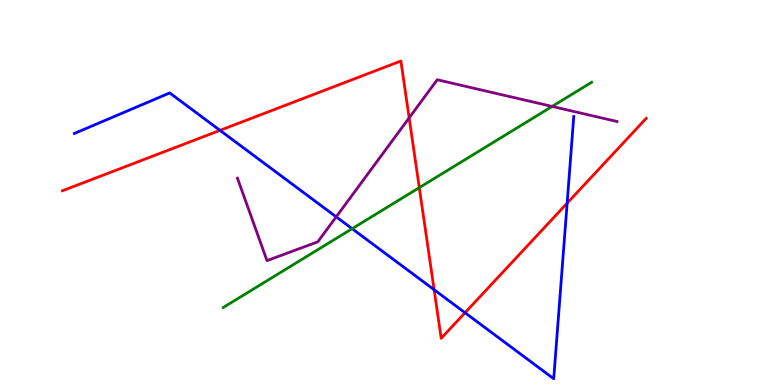[{'lines': ['blue', 'red'], 'intersections': [{'x': 2.84, 'y': 6.61}, {'x': 5.6, 'y': 2.47}, {'x': 6.0, 'y': 1.88}, {'x': 7.32, 'y': 4.72}]}, {'lines': ['green', 'red'], 'intersections': [{'x': 5.41, 'y': 5.13}]}, {'lines': ['purple', 'red'], 'intersections': [{'x': 5.28, 'y': 6.94}]}, {'lines': ['blue', 'green'], 'intersections': [{'x': 4.54, 'y': 4.06}]}, {'lines': ['blue', 'purple'], 'intersections': [{'x': 4.34, 'y': 4.37}]}, {'lines': ['green', 'purple'], 'intersections': [{'x': 7.12, 'y': 7.24}]}]